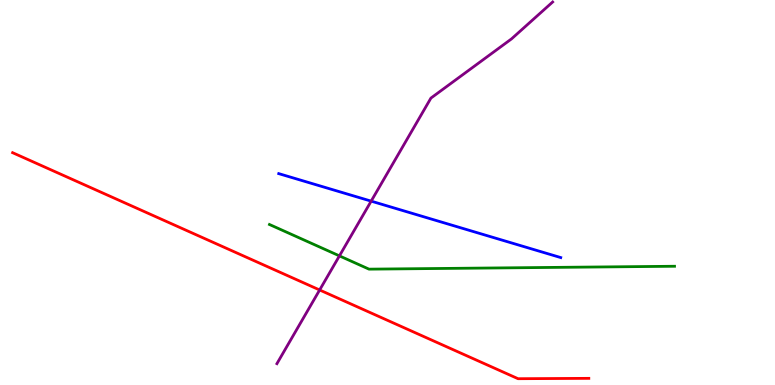[{'lines': ['blue', 'red'], 'intersections': []}, {'lines': ['green', 'red'], 'intersections': []}, {'lines': ['purple', 'red'], 'intersections': [{'x': 4.12, 'y': 2.47}]}, {'lines': ['blue', 'green'], 'intersections': []}, {'lines': ['blue', 'purple'], 'intersections': [{'x': 4.79, 'y': 4.78}]}, {'lines': ['green', 'purple'], 'intersections': [{'x': 4.38, 'y': 3.35}]}]